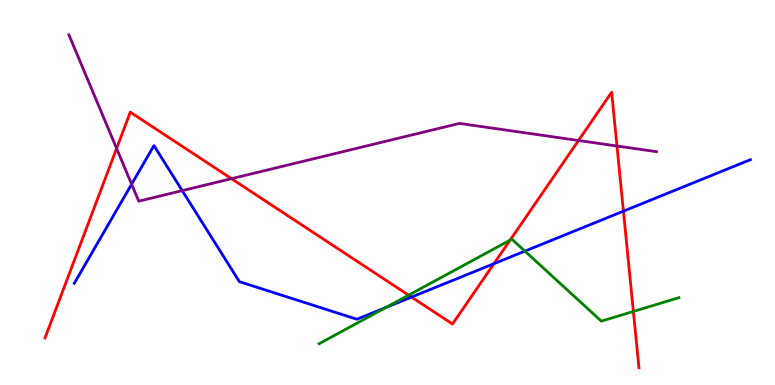[{'lines': ['blue', 'red'], 'intersections': [{'x': 5.31, 'y': 2.28}, {'x': 6.37, 'y': 3.15}, {'x': 8.04, 'y': 4.52}]}, {'lines': ['green', 'red'], 'intersections': [{'x': 5.27, 'y': 2.33}, {'x': 6.58, 'y': 3.76}, {'x': 8.17, 'y': 1.91}]}, {'lines': ['purple', 'red'], 'intersections': [{'x': 1.5, 'y': 6.14}, {'x': 2.99, 'y': 5.36}, {'x': 7.46, 'y': 6.35}, {'x': 7.96, 'y': 6.21}]}, {'lines': ['blue', 'green'], 'intersections': [{'x': 4.98, 'y': 2.01}, {'x': 6.77, 'y': 3.48}]}, {'lines': ['blue', 'purple'], 'intersections': [{'x': 1.7, 'y': 5.22}, {'x': 2.35, 'y': 5.05}]}, {'lines': ['green', 'purple'], 'intersections': []}]